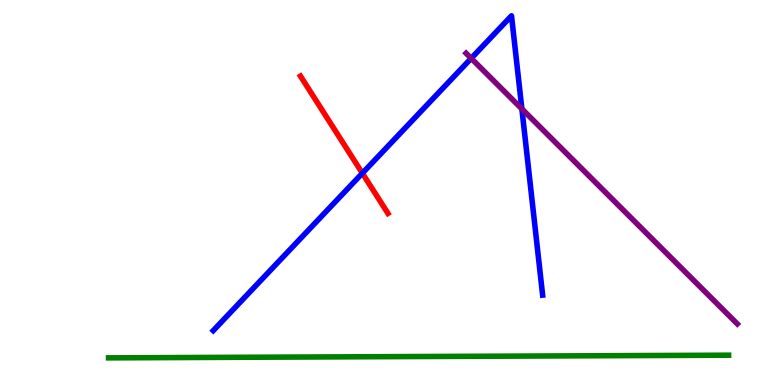[{'lines': ['blue', 'red'], 'intersections': [{'x': 4.68, 'y': 5.5}]}, {'lines': ['green', 'red'], 'intersections': []}, {'lines': ['purple', 'red'], 'intersections': []}, {'lines': ['blue', 'green'], 'intersections': []}, {'lines': ['blue', 'purple'], 'intersections': [{'x': 6.08, 'y': 8.48}, {'x': 6.73, 'y': 7.17}]}, {'lines': ['green', 'purple'], 'intersections': []}]